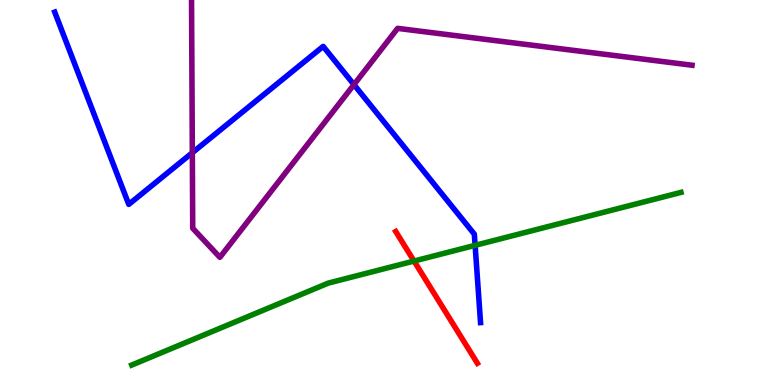[{'lines': ['blue', 'red'], 'intersections': []}, {'lines': ['green', 'red'], 'intersections': [{'x': 5.34, 'y': 3.22}]}, {'lines': ['purple', 'red'], 'intersections': []}, {'lines': ['blue', 'green'], 'intersections': [{'x': 6.13, 'y': 3.63}]}, {'lines': ['blue', 'purple'], 'intersections': [{'x': 2.48, 'y': 6.03}, {'x': 4.57, 'y': 7.8}]}, {'lines': ['green', 'purple'], 'intersections': []}]